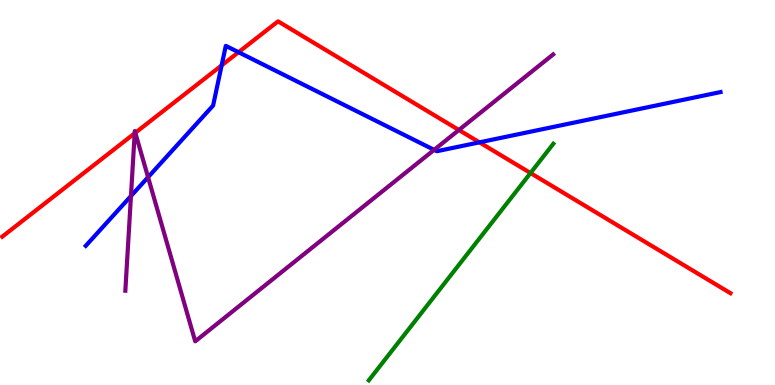[{'lines': ['blue', 'red'], 'intersections': [{'x': 2.86, 'y': 8.3}, {'x': 3.08, 'y': 8.64}, {'x': 6.19, 'y': 6.3}]}, {'lines': ['green', 'red'], 'intersections': [{'x': 6.85, 'y': 5.51}]}, {'lines': ['purple', 'red'], 'intersections': [{'x': 1.74, 'y': 6.54}, {'x': 1.75, 'y': 6.55}, {'x': 5.92, 'y': 6.62}]}, {'lines': ['blue', 'green'], 'intersections': []}, {'lines': ['blue', 'purple'], 'intersections': [{'x': 1.69, 'y': 4.91}, {'x': 1.91, 'y': 5.4}, {'x': 5.6, 'y': 6.11}]}, {'lines': ['green', 'purple'], 'intersections': []}]